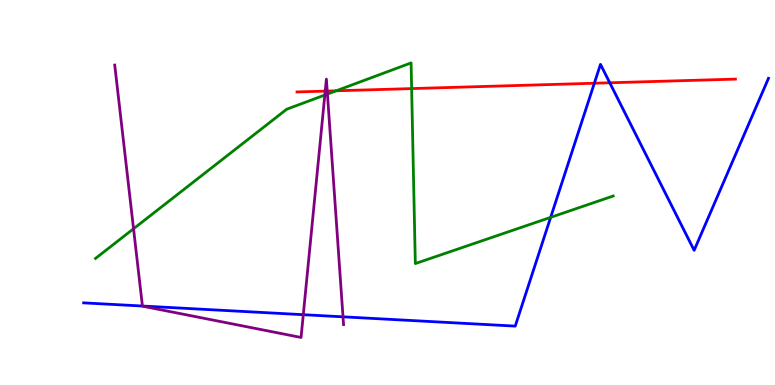[{'lines': ['blue', 'red'], 'intersections': [{'x': 7.67, 'y': 7.84}, {'x': 7.87, 'y': 7.85}]}, {'lines': ['green', 'red'], 'intersections': [{'x': 4.34, 'y': 7.64}, {'x': 5.31, 'y': 7.7}]}, {'lines': ['purple', 'red'], 'intersections': [{'x': 4.2, 'y': 7.63}, {'x': 4.22, 'y': 7.63}]}, {'lines': ['blue', 'green'], 'intersections': [{'x': 7.11, 'y': 4.35}]}, {'lines': ['blue', 'purple'], 'intersections': [{'x': 1.84, 'y': 2.05}, {'x': 3.91, 'y': 1.83}, {'x': 4.43, 'y': 1.77}]}, {'lines': ['green', 'purple'], 'intersections': [{'x': 1.72, 'y': 4.06}, {'x': 4.19, 'y': 7.53}, {'x': 4.22, 'y': 7.56}]}]